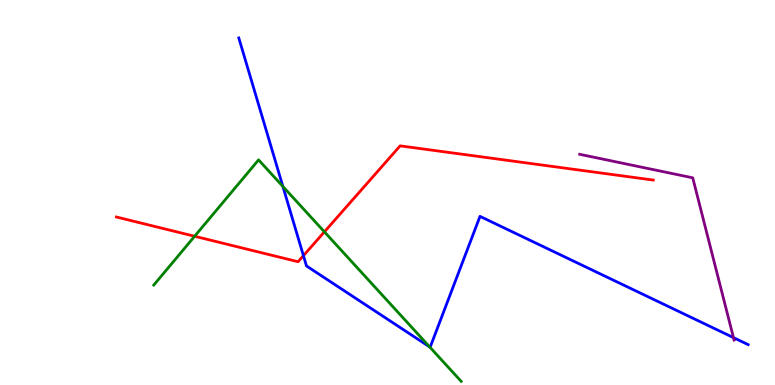[{'lines': ['blue', 'red'], 'intersections': [{'x': 3.92, 'y': 3.36}]}, {'lines': ['green', 'red'], 'intersections': [{'x': 2.51, 'y': 3.86}, {'x': 4.19, 'y': 3.98}]}, {'lines': ['purple', 'red'], 'intersections': []}, {'lines': ['blue', 'green'], 'intersections': [{'x': 3.65, 'y': 5.16}, {'x': 5.54, 'y': 0.989}]}, {'lines': ['blue', 'purple'], 'intersections': [{'x': 9.46, 'y': 1.23}]}, {'lines': ['green', 'purple'], 'intersections': []}]